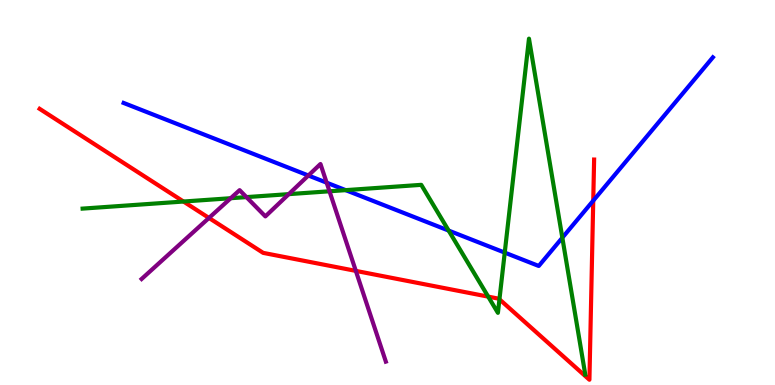[{'lines': ['blue', 'red'], 'intersections': [{'x': 7.65, 'y': 4.79}]}, {'lines': ['green', 'red'], 'intersections': [{'x': 2.37, 'y': 4.77}, {'x': 6.3, 'y': 2.3}, {'x': 6.44, 'y': 2.23}]}, {'lines': ['purple', 'red'], 'intersections': [{'x': 2.7, 'y': 4.34}, {'x': 4.59, 'y': 2.96}]}, {'lines': ['blue', 'green'], 'intersections': [{'x': 4.46, 'y': 5.06}, {'x': 5.79, 'y': 4.01}, {'x': 6.51, 'y': 3.44}, {'x': 7.26, 'y': 3.83}]}, {'lines': ['blue', 'purple'], 'intersections': [{'x': 3.98, 'y': 5.44}, {'x': 4.21, 'y': 5.26}]}, {'lines': ['green', 'purple'], 'intersections': [{'x': 2.98, 'y': 4.85}, {'x': 3.18, 'y': 4.88}, {'x': 3.73, 'y': 4.96}, {'x': 4.25, 'y': 5.03}]}]